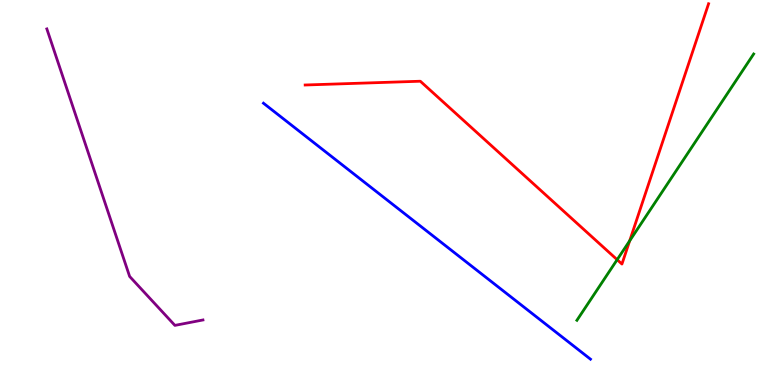[{'lines': ['blue', 'red'], 'intersections': []}, {'lines': ['green', 'red'], 'intersections': [{'x': 7.96, 'y': 3.25}, {'x': 8.12, 'y': 3.75}]}, {'lines': ['purple', 'red'], 'intersections': []}, {'lines': ['blue', 'green'], 'intersections': []}, {'lines': ['blue', 'purple'], 'intersections': []}, {'lines': ['green', 'purple'], 'intersections': []}]